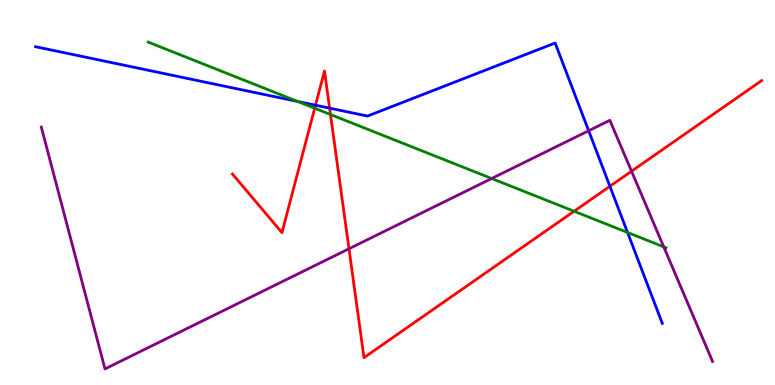[{'lines': ['blue', 'red'], 'intersections': [{'x': 4.07, 'y': 7.27}, {'x': 4.25, 'y': 7.19}, {'x': 7.87, 'y': 5.16}]}, {'lines': ['green', 'red'], 'intersections': [{'x': 4.06, 'y': 7.19}, {'x': 4.26, 'y': 7.03}, {'x': 7.41, 'y': 4.51}]}, {'lines': ['purple', 'red'], 'intersections': [{'x': 4.5, 'y': 3.54}, {'x': 8.15, 'y': 5.55}]}, {'lines': ['blue', 'green'], 'intersections': [{'x': 3.84, 'y': 7.36}, {'x': 8.1, 'y': 3.96}]}, {'lines': ['blue', 'purple'], 'intersections': [{'x': 7.6, 'y': 6.6}]}, {'lines': ['green', 'purple'], 'intersections': [{'x': 6.34, 'y': 5.36}, {'x': 8.56, 'y': 3.59}]}]